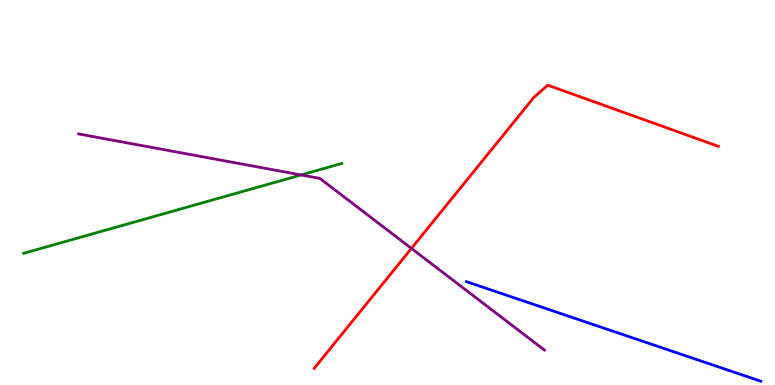[{'lines': ['blue', 'red'], 'intersections': []}, {'lines': ['green', 'red'], 'intersections': []}, {'lines': ['purple', 'red'], 'intersections': [{'x': 5.31, 'y': 3.55}]}, {'lines': ['blue', 'green'], 'intersections': []}, {'lines': ['blue', 'purple'], 'intersections': []}, {'lines': ['green', 'purple'], 'intersections': [{'x': 3.89, 'y': 5.46}]}]